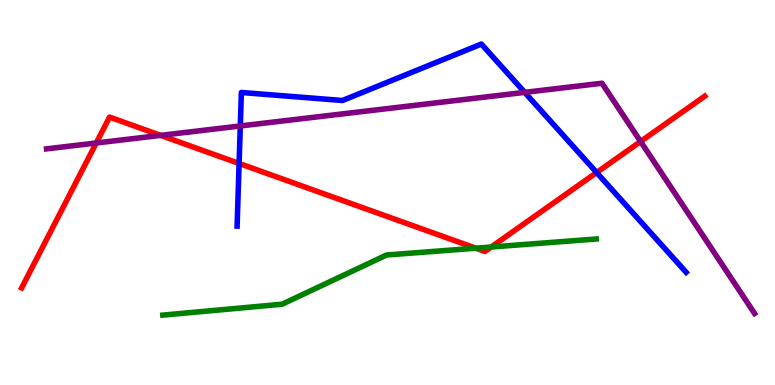[{'lines': ['blue', 'red'], 'intersections': [{'x': 3.09, 'y': 5.75}, {'x': 7.7, 'y': 5.52}]}, {'lines': ['green', 'red'], 'intersections': [{'x': 6.14, 'y': 3.55}, {'x': 6.34, 'y': 3.58}]}, {'lines': ['purple', 'red'], 'intersections': [{'x': 1.24, 'y': 6.29}, {'x': 2.07, 'y': 6.48}, {'x': 8.27, 'y': 6.32}]}, {'lines': ['blue', 'green'], 'intersections': []}, {'lines': ['blue', 'purple'], 'intersections': [{'x': 3.1, 'y': 6.73}, {'x': 6.77, 'y': 7.6}]}, {'lines': ['green', 'purple'], 'intersections': []}]